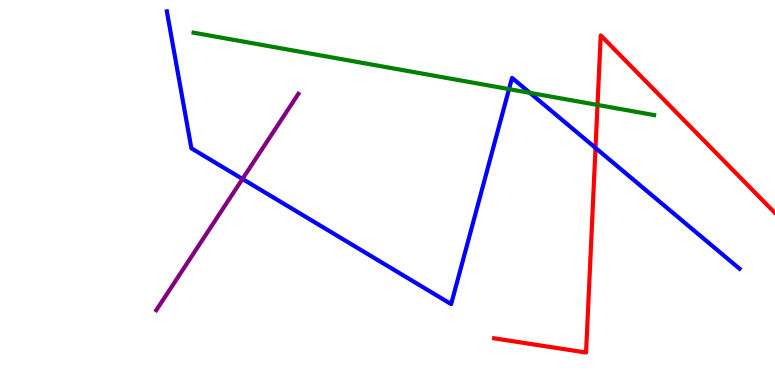[{'lines': ['blue', 'red'], 'intersections': [{'x': 7.68, 'y': 6.16}]}, {'lines': ['green', 'red'], 'intersections': [{'x': 7.71, 'y': 7.27}]}, {'lines': ['purple', 'red'], 'intersections': []}, {'lines': ['blue', 'green'], 'intersections': [{'x': 6.57, 'y': 7.69}, {'x': 6.84, 'y': 7.59}]}, {'lines': ['blue', 'purple'], 'intersections': [{'x': 3.13, 'y': 5.35}]}, {'lines': ['green', 'purple'], 'intersections': []}]